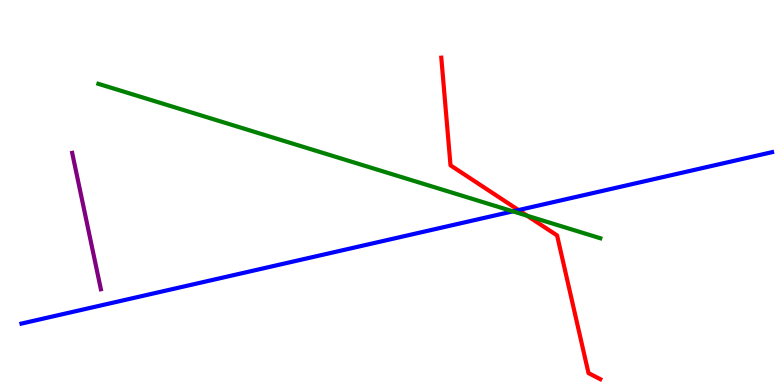[{'lines': ['blue', 'red'], 'intersections': [{'x': 6.69, 'y': 4.54}]}, {'lines': ['green', 'red'], 'intersections': [{'x': 6.8, 'y': 4.4}]}, {'lines': ['purple', 'red'], 'intersections': []}, {'lines': ['blue', 'green'], 'intersections': [{'x': 6.62, 'y': 4.51}]}, {'lines': ['blue', 'purple'], 'intersections': []}, {'lines': ['green', 'purple'], 'intersections': []}]